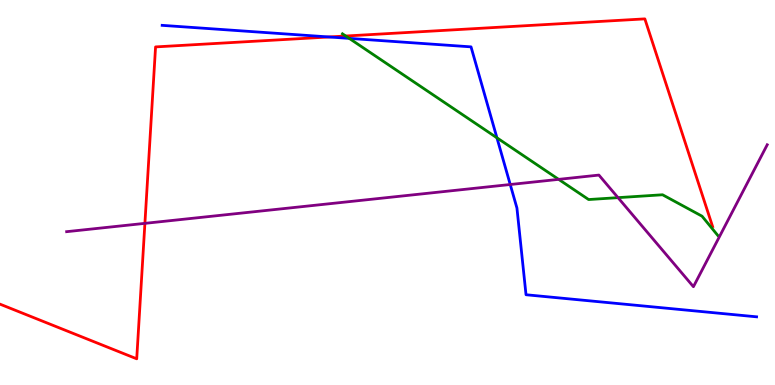[{'lines': ['blue', 'red'], 'intersections': [{'x': 4.25, 'y': 9.04}]}, {'lines': ['green', 'red'], 'intersections': [{'x': 4.46, 'y': 9.06}]}, {'lines': ['purple', 'red'], 'intersections': [{'x': 1.87, 'y': 4.2}]}, {'lines': ['blue', 'green'], 'intersections': [{'x': 4.51, 'y': 9.0}, {'x': 6.41, 'y': 6.42}]}, {'lines': ['blue', 'purple'], 'intersections': [{'x': 6.58, 'y': 5.21}]}, {'lines': ['green', 'purple'], 'intersections': [{'x': 7.21, 'y': 5.34}, {'x': 7.97, 'y': 4.87}]}]